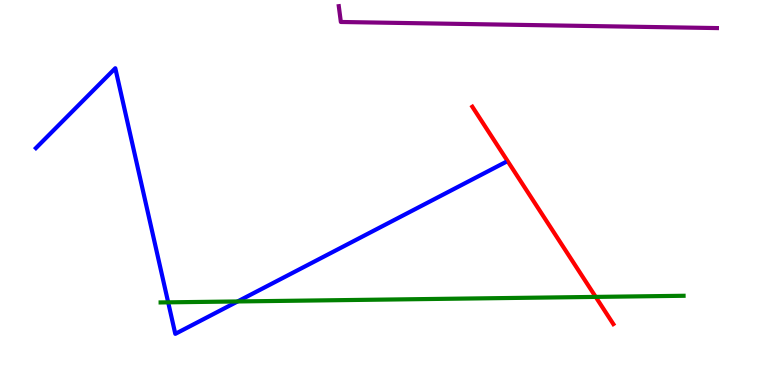[{'lines': ['blue', 'red'], 'intersections': []}, {'lines': ['green', 'red'], 'intersections': [{'x': 7.69, 'y': 2.29}]}, {'lines': ['purple', 'red'], 'intersections': []}, {'lines': ['blue', 'green'], 'intersections': [{'x': 2.17, 'y': 2.15}, {'x': 3.07, 'y': 2.17}]}, {'lines': ['blue', 'purple'], 'intersections': []}, {'lines': ['green', 'purple'], 'intersections': []}]